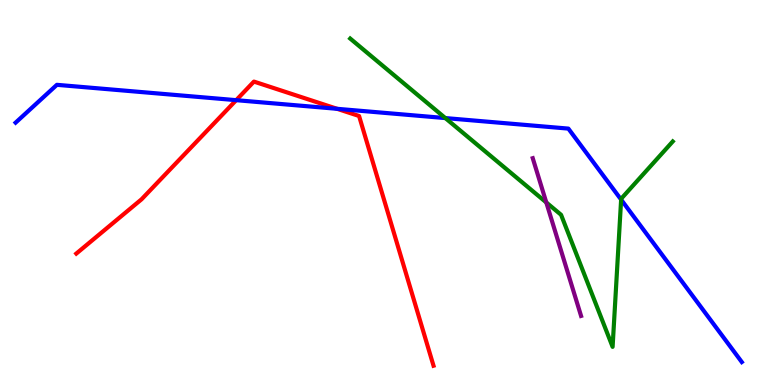[{'lines': ['blue', 'red'], 'intersections': [{'x': 3.05, 'y': 7.4}, {'x': 4.35, 'y': 7.17}]}, {'lines': ['green', 'red'], 'intersections': []}, {'lines': ['purple', 'red'], 'intersections': []}, {'lines': ['blue', 'green'], 'intersections': [{'x': 5.75, 'y': 6.93}, {'x': 8.01, 'y': 4.81}]}, {'lines': ['blue', 'purple'], 'intersections': []}, {'lines': ['green', 'purple'], 'intersections': [{'x': 7.05, 'y': 4.74}]}]